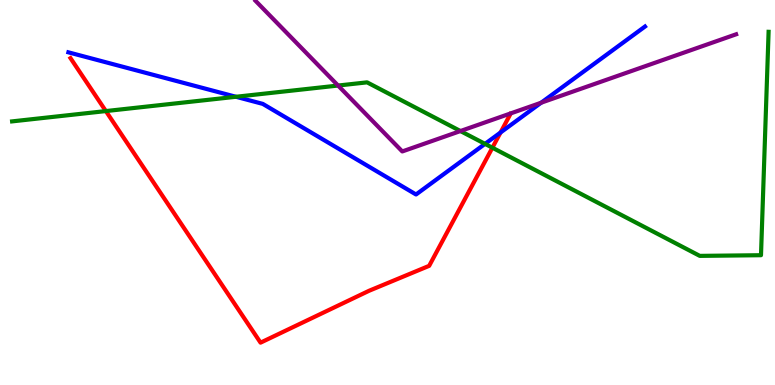[{'lines': ['blue', 'red'], 'intersections': [{'x': 6.46, 'y': 6.56}]}, {'lines': ['green', 'red'], 'intersections': [{'x': 1.37, 'y': 7.11}, {'x': 6.35, 'y': 6.16}]}, {'lines': ['purple', 'red'], 'intersections': []}, {'lines': ['blue', 'green'], 'intersections': [{'x': 3.04, 'y': 7.49}, {'x': 6.26, 'y': 6.26}]}, {'lines': ['blue', 'purple'], 'intersections': [{'x': 6.98, 'y': 7.33}]}, {'lines': ['green', 'purple'], 'intersections': [{'x': 4.36, 'y': 7.78}, {'x': 5.94, 'y': 6.6}]}]